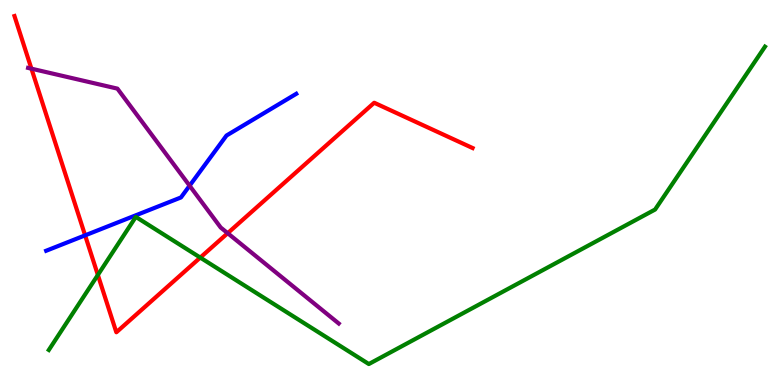[{'lines': ['blue', 'red'], 'intersections': [{'x': 1.1, 'y': 3.89}]}, {'lines': ['green', 'red'], 'intersections': [{'x': 1.26, 'y': 2.86}, {'x': 2.58, 'y': 3.31}]}, {'lines': ['purple', 'red'], 'intersections': [{'x': 0.405, 'y': 8.22}, {'x': 2.94, 'y': 3.94}]}, {'lines': ['blue', 'green'], 'intersections': []}, {'lines': ['blue', 'purple'], 'intersections': [{'x': 2.45, 'y': 5.18}]}, {'lines': ['green', 'purple'], 'intersections': []}]